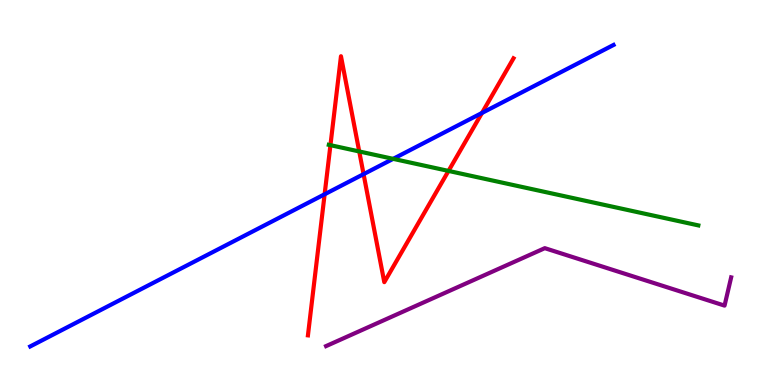[{'lines': ['blue', 'red'], 'intersections': [{'x': 4.19, 'y': 4.95}, {'x': 4.69, 'y': 5.48}, {'x': 6.22, 'y': 7.07}]}, {'lines': ['green', 'red'], 'intersections': [{'x': 4.26, 'y': 6.23}, {'x': 4.64, 'y': 6.07}, {'x': 5.79, 'y': 5.56}]}, {'lines': ['purple', 'red'], 'intersections': []}, {'lines': ['blue', 'green'], 'intersections': [{'x': 5.07, 'y': 5.87}]}, {'lines': ['blue', 'purple'], 'intersections': []}, {'lines': ['green', 'purple'], 'intersections': []}]